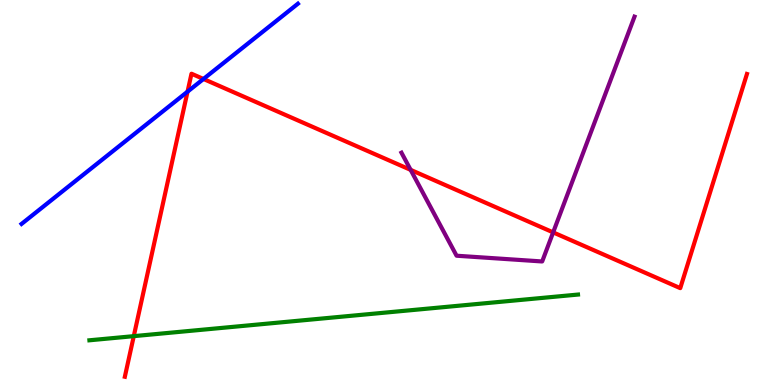[{'lines': ['blue', 'red'], 'intersections': [{'x': 2.42, 'y': 7.62}, {'x': 2.63, 'y': 7.95}]}, {'lines': ['green', 'red'], 'intersections': [{'x': 1.73, 'y': 1.27}]}, {'lines': ['purple', 'red'], 'intersections': [{'x': 5.3, 'y': 5.59}, {'x': 7.14, 'y': 3.96}]}, {'lines': ['blue', 'green'], 'intersections': []}, {'lines': ['blue', 'purple'], 'intersections': []}, {'lines': ['green', 'purple'], 'intersections': []}]